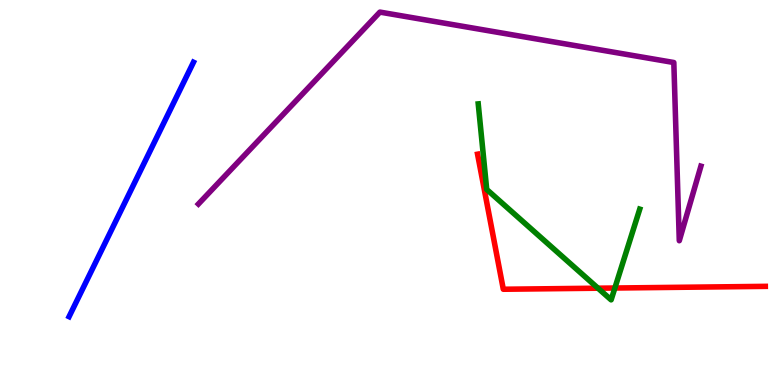[{'lines': ['blue', 'red'], 'intersections': []}, {'lines': ['green', 'red'], 'intersections': [{'x': 7.72, 'y': 2.51}, {'x': 7.93, 'y': 2.52}]}, {'lines': ['purple', 'red'], 'intersections': []}, {'lines': ['blue', 'green'], 'intersections': []}, {'lines': ['blue', 'purple'], 'intersections': []}, {'lines': ['green', 'purple'], 'intersections': []}]